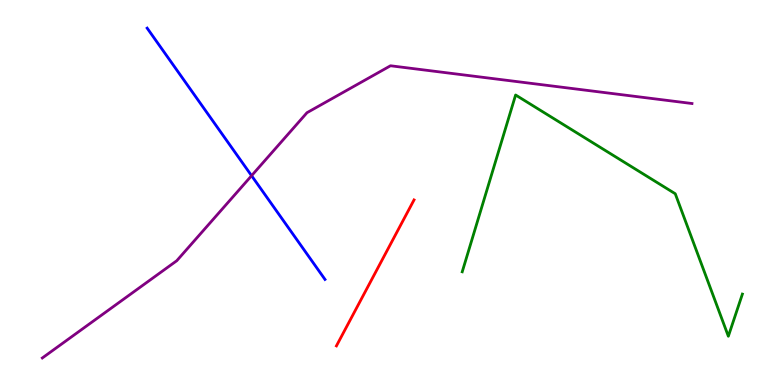[{'lines': ['blue', 'red'], 'intersections': []}, {'lines': ['green', 'red'], 'intersections': []}, {'lines': ['purple', 'red'], 'intersections': []}, {'lines': ['blue', 'green'], 'intersections': []}, {'lines': ['blue', 'purple'], 'intersections': [{'x': 3.25, 'y': 5.44}]}, {'lines': ['green', 'purple'], 'intersections': []}]